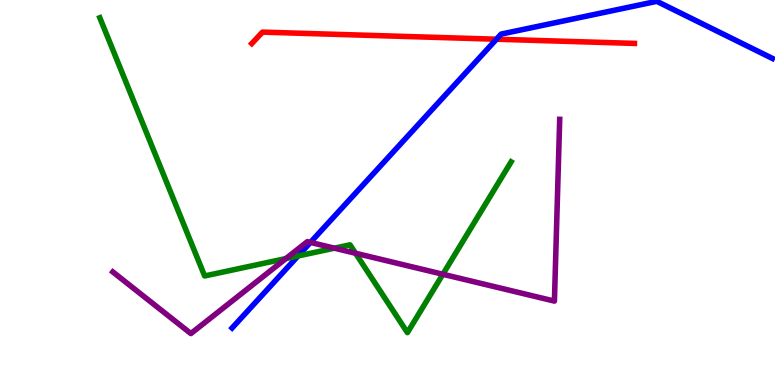[{'lines': ['blue', 'red'], 'intersections': [{'x': 6.41, 'y': 8.98}]}, {'lines': ['green', 'red'], 'intersections': []}, {'lines': ['purple', 'red'], 'intersections': []}, {'lines': ['blue', 'green'], 'intersections': [{'x': 3.85, 'y': 3.35}]}, {'lines': ['blue', 'purple'], 'intersections': [{'x': 4.01, 'y': 3.7}]}, {'lines': ['green', 'purple'], 'intersections': [{'x': 3.69, 'y': 3.28}, {'x': 4.32, 'y': 3.55}, {'x': 4.59, 'y': 3.42}, {'x': 5.71, 'y': 2.88}]}]